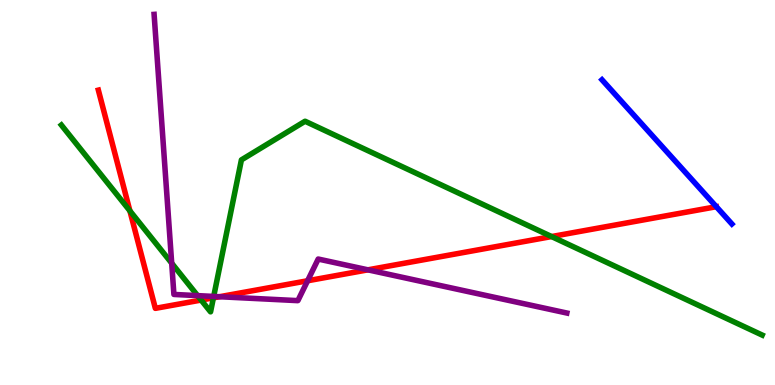[{'lines': ['blue', 'red'], 'intersections': [{'x': 9.24, 'y': 4.63}]}, {'lines': ['green', 'red'], 'intersections': [{'x': 1.68, 'y': 4.52}, {'x': 2.6, 'y': 2.21}, {'x': 2.75, 'y': 2.26}, {'x': 7.12, 'y': 3.86}]}, {'lines': ['purple', 'red'], 'intersections': [{'x': 2.83, 'y': 2.29}, {'x': 3.97, 'y': 2.71}, {'x': 4.75, 'y': 2.99}]}, {'lines': ['blue', 'green'], 'intersections': []}, {'lines': ['blue', 'purple'], 'intersections': []}, {'lines': ['green', 'purple'], 'intersections': [{'x': 2.22, 'y': 3.16}, {'x': 2.55, 'y': 2.32}, {'x': 2.76, 'y': 2.3}]}]